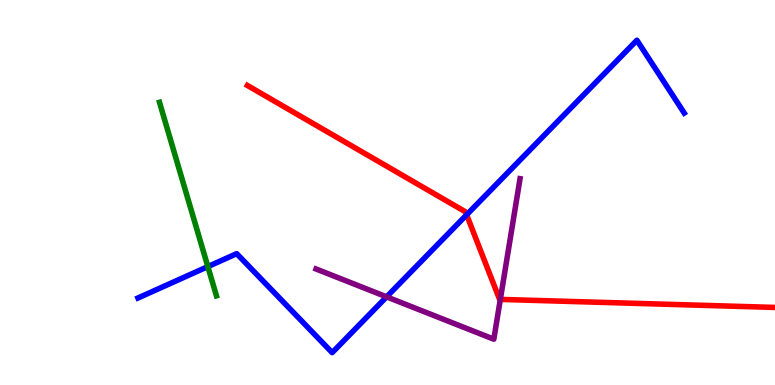[{'lines': ['blue', 'red'], 'intersections': [{'x': 6.02, 'y': 4.42}]}, {'lines': ['green', 'red'], 'intersections': []}, {'lines': ['purple', 'red'], 'intersections': [{'x': 6.46, 'y': 2.22}]}, {'lines': ['blue', 'green'], 'intersections': [{'x': 2.68, 'y': 3.08}]}, {'lines': ['blue', 'purple'], 'intersections': [{'x': 4.99, 'y': 2.29}]}, {'lines': ['green', 'purple'], 'intersections': []}]